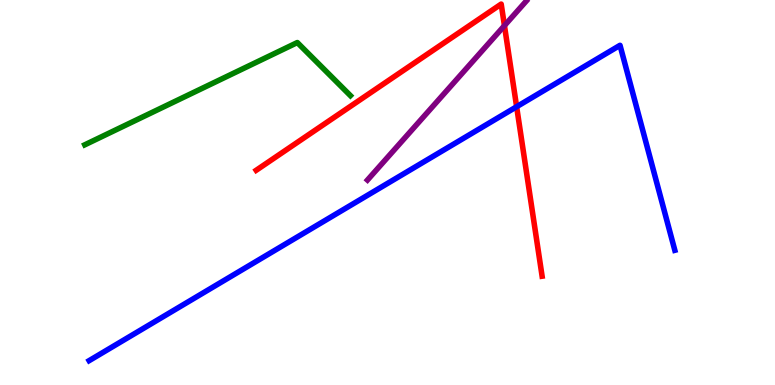[{'lines': ['blue', 'red'], 'intersections': [{'x': 6.67, 'y': 7.23}]}, {'lines': ['green', 'red'], 'intersections': []}, {'lines': ['purple', 'red'], 'intersections': [{'x': 6.51, 'y': 9.33}]}, {'lines': ['blue', 'green'], 'intersections': []}, {'lines': ['blue', 'purple'], 'intersections': []}, {'lines': ['green', 'purple'], 'intersections': []}]